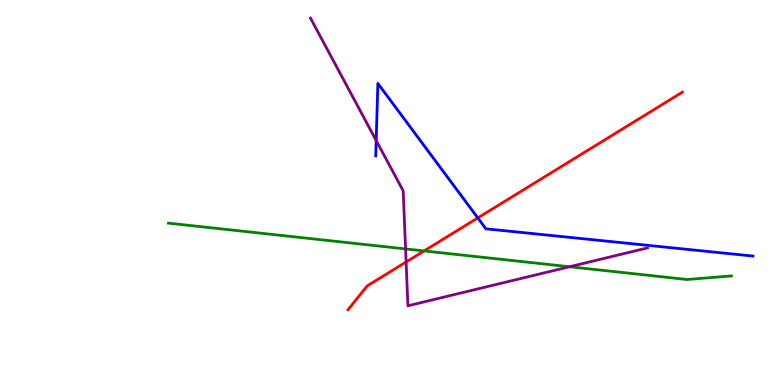[{'lines': ['blue', 'red'], 'intersections': [{'x': 6.17, 'y': 4.34}]}, {'lines': ['green', 'red'], 'intersections': [{'x': 5.47, 'y': 3.48}]}, {'lines': ['purple', 'red'], 'intersections': [{'x': 5.24, 'y': 3.2}]}, {'lines': ['blue', 'green'], 'intersections': []}, {'lines': ['blue', 'purple'], 'intersections': [{'x': 4.85, 'y': 6.35}]}, {'lines': ['green', 'purple'], 'intersections': [{'x': 5.23, 'y': 3.53}, {'x': 7.35, 'y': 3.07}]}]